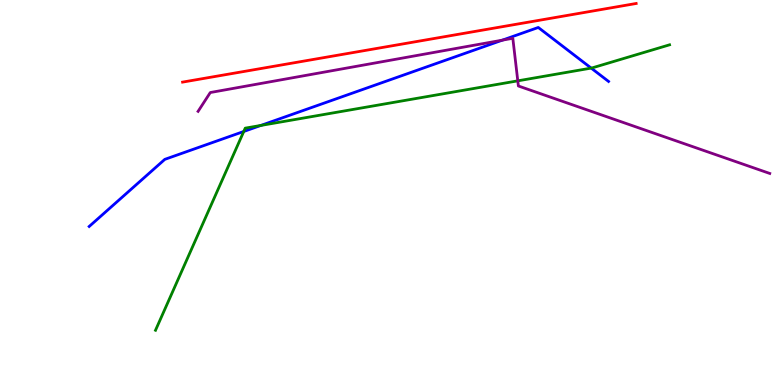[{'lines': ['blue', 'red'], 'intersections': []}, {'lines': ['green', 'red'], 'intersections': []}, {'lines': ['purple', 'red'], 'intersections': []}, {'lines': ['blue', 'green'], 'intersections': [{'x': 3.15, 'y': 6.58}, {'x': 3.37, 'y': 6.74}, {'x': 7.63, 'y': 8.23}]}, {'lines': ['blue', 'purple'], 'intersections': [{'x': 6.48, 'y': 8.96}]}, {'lines': ['green', 'purple'], 'intersections': [{'x': 6.68, 'y': 7.9}]}]